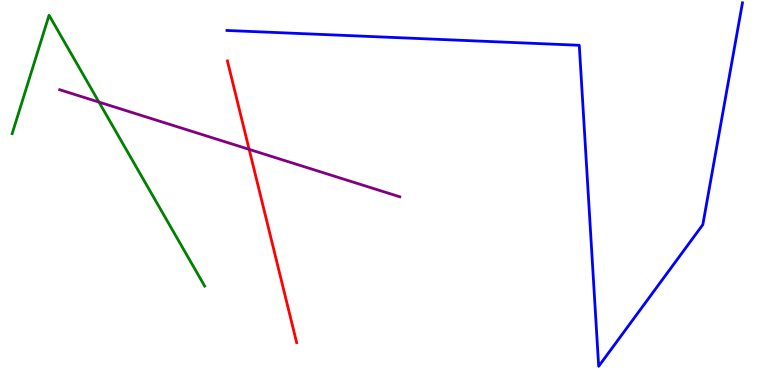[{'lines': ['blue', 'red'], 'intersections': []}, {'lines': ['green', 'red'], 'intersections': []}, {'lines': ['purple', 'red'], 'intersections': [{'x': 3.21, 'y': 6.12}]}, {'lines': ['blue', 'green'], 'intersections': []}, {'lines': ['blue', 'purple'], 'intersections': []}, {'lines': ['green', 'purple'], 'intersections': [{'x': 1.28, 'y': 7.35}]}]